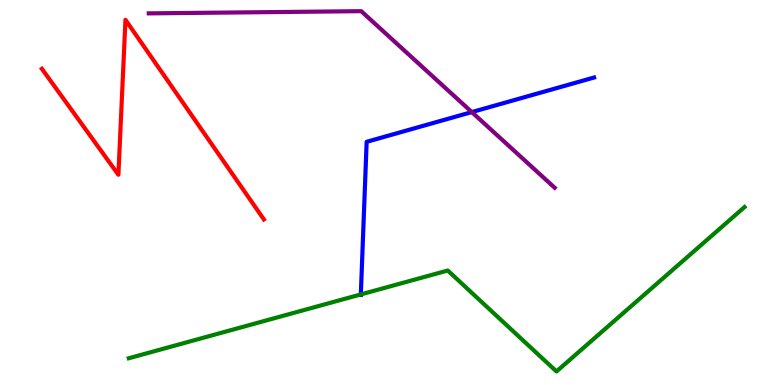[{'lines': ['blue', 'red'], 'intersections': []}, {'lines': ['green', 'red'], 'intersections': []}, {'lines': ['purple', 'red'], 'intersections': []}, {'lines': ['blue', 'green'], 'intersections': [{'x': 4.66, 'y': 2.35}]}, {'lines': ['blue', 'purple'], 'intersections': [{'x': 6.09, 'y': 7.09}]}, {'lines': ['green', 'purple'], 'intersections': []}]